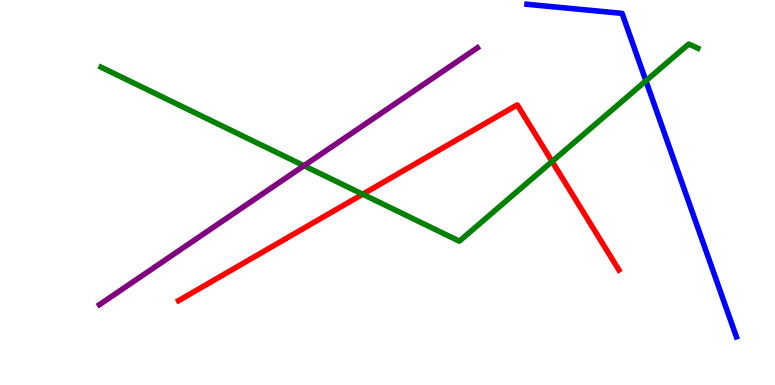[{'lines': ['blue', 'red'], 'intersections': []}, {'lines': ['green', 'red'], 'intersections': [{'x': 4.68, 'y': 4.96}, {'x': 7.12, 'y': 5.81}]}, {'lines': ['purple', 'red'], 'intersections': []}, {'lines': ['blue', 'green'], 'intersections': [{'x': 8.33, 'y': 7.9}]}, {'lines': ['blue', 'purple'], 'intersections': []}, {'lines': ['green', 'purple'], 'intersections': [{'x': 3.92, 'y': 5.7}]}]